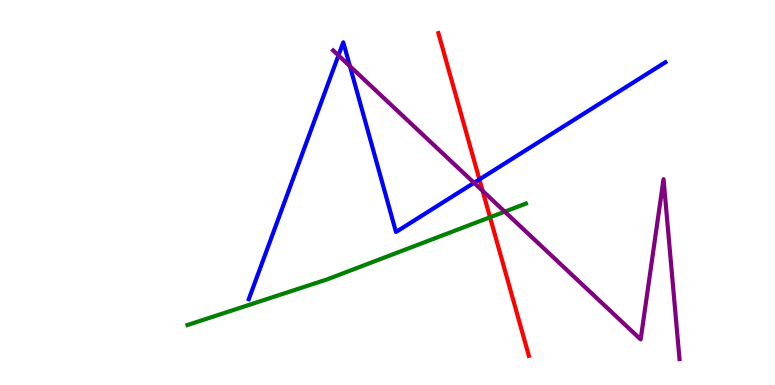[{'lines': ['blue', 'red'], 'intersections': [{'x': 6.19, 'y': 5.34}]}, {'lines': ['green', 'red'], 'intersections': [{'x': 6.32, 'y': 4.36}]}, {'lines': ['purple', 'red'], 'intersections': [{'x': 6.23, 'y': 5.04}]}, {'lines': ['blue', 'green'], 'intersections': []}, {'lines': ['blue', 'purple'], 'intersections': [{'x': 4.37, 'y': 8.56}, {'x': 4.52, 'y': 8.28}, {'x': 6.12, 'y': 5.25}]}, {'lines': ['green', 'purple'], 'intersections': [{'x': 6.51, 'y': 4.5}]}]